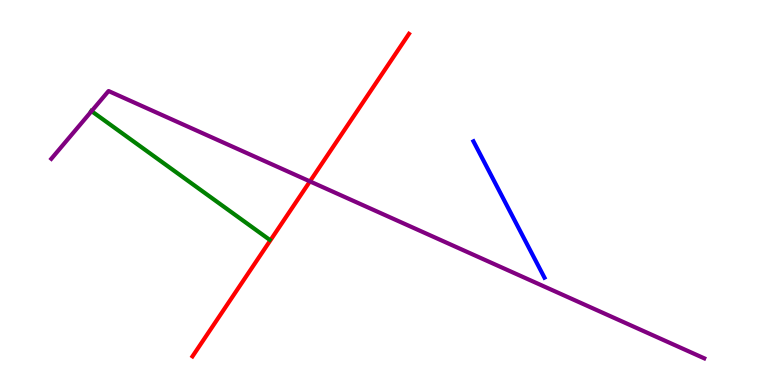[{'lines': ['blue', 'red'], 'intersections': []}, {'lines': ['green', 'red'], 'intersections': []}, {'lines': ['purple', 'red'], 'intersections': [{'x': 4.0, 'y': 5.29}]}, {'lines': ['blue', 'green'], 'intersections': []}, {'lines': ['blue', 'purple'], 'intersections': []}, {'lines': ['green', 'purple'], 'intersections': [{'x': 1.18, 'y': 7.11}]}]